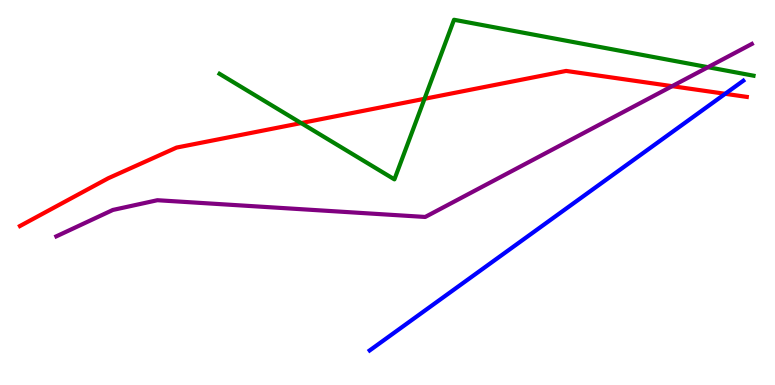[{'lines': ['blue', 'red'], 'intersections': [{'x': 9.36, 'y': 7.56}]}, {'lines': ['green', 'red'], 'intersections': [{'x': 3.89, 'y': 6.8}, {'x': 5.48, 'y': 7.43}]}, {'lines': ['purple', 'red'], 'intersections': [{'x': 8.67, 'y': 7.76}]}, {'lines': ['blue', 'green'], 'intersections': []}, {'lines': ['blue', 'purple'], 'intersections': []}, {'lines': ['green', 'purple'], 'intersections': [{'x': 9.14, 'y': 8.25}]}]